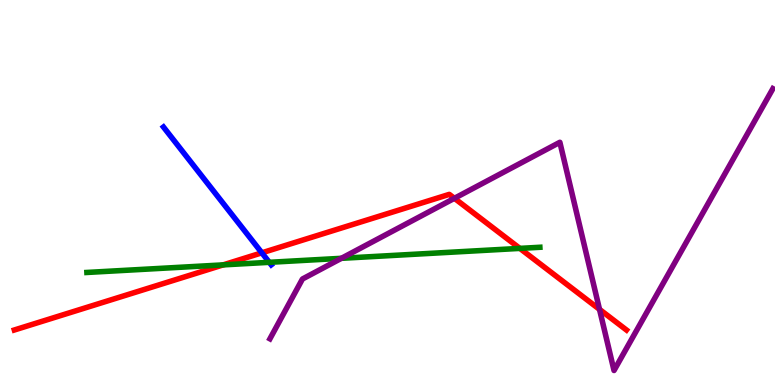[{'lines': ['blue', 'red'], 'intersections': [{'x': 3.38, 'y': 3.43}]}, {'lines': ['green', 'red'], 'intersections': [{'x': 2.88, 'y': 3.12}, {'x': 6.71, 'y': 3.55}]}, {'lines': ['purple', 'red'], 'intersections': [{'x': 5.86, 'y': 4.85}, {'x': 7.74, 'y': 1.96}]}, {'lines': ['blue', 'green'], 'intersections': [{'x': 3.47, 'y': 3.19}]}, {'lines': ['blue', 'purple'], 'intersections': []}, {'lines': ['green', 'purple'], 'intersections': [{'x': 4.41, 'y': 3.29}]}]